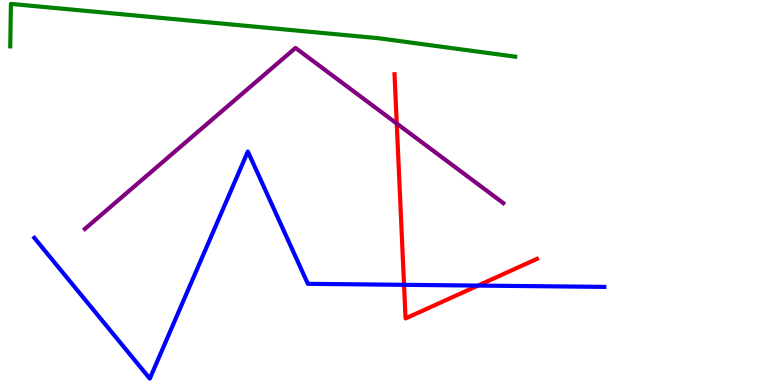[{'lines': ['blue', 'red'], 'intersections': [{'x': 5.21, 'y': 2.6}, {'x': 6.17, 'y': 2.58}]}, {'lines': ['green', 'red'], 'intersections': []}, {'lines': ['purple', 'red'], 'intersections': [{'x': 5.12, 'y': 6.79}]}, {'lines': ['blue', 'green'], 'intersections': []}, {'lines': ['blue', 'purple'], 'intersections': []}, {'lines': ['green', 'purple'], 'intersections': []}]